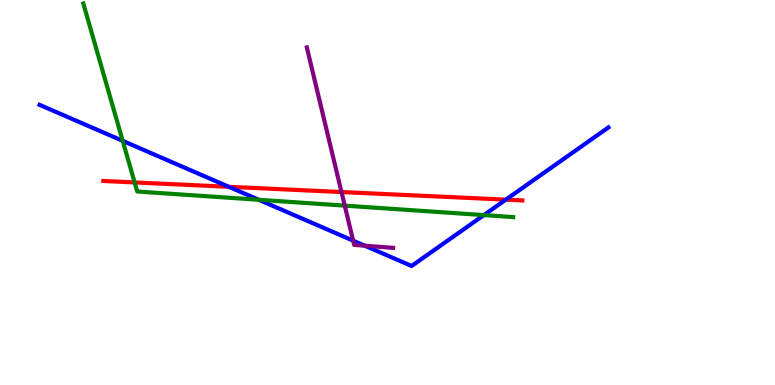[{'lines': ['blue', 'red'], 'intersections': [{'x': 2.95, 'y': 5.15}, {'x': 6.53, 'y': 4.81}]}, {'lines': ['green', 'red'], 'intersections': [{'x': 1.74, 'y': 5.26}]}, {'lines': ['purple', 'red'], 'intersections': [{'x': 4.41, 'y': 5.01}]}, {'lines': ['blue', 'green'], 'intersections': [{'x': 1.58, 'y': 6.34}, {'x': 3.34, 'y': 4.81}, {'x': 6.24, 'y': 4.41}]}, {'lines': ['blue', 'purple'], 'intersections': [{'x': 4.56, 'y': 3.75}, {'x': 4.71, 'y': 3.62}]}, {'lines': ['green', 'purple'], 'intersections': [{'x': 4.45, 'y': 4.66}]}]